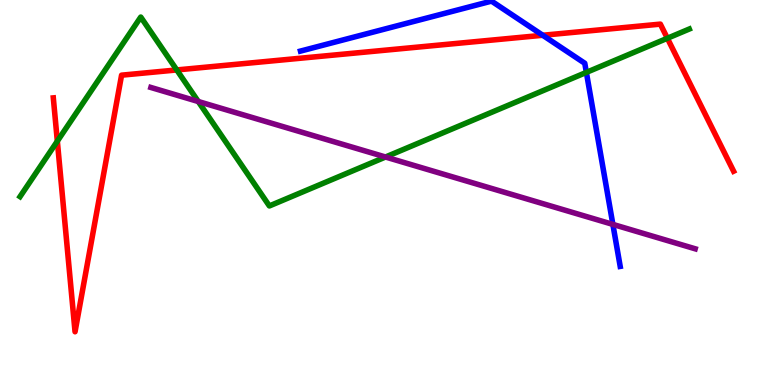[{'lines': ['blue', 'red'], 'intersections': [{'x': 7.0, 'y': 9.08}]}, {'lines': ['green', 'red'], 'intersections': [{'x': 0.74, 'y': 6.33}, {'x': 2.28, 'y': 8.18}, {'x': 8.61, 'y': 9.01}]}, {'lines': ['purple', 'red'], 'intersections': []}, {'lines': ['blue', 'green'], 'intersections': [{'x': 7.57, 'y': 8.12}]}, {'lines': ['blue', 'purple'], 'intersections': [{'x': 7.91, 'y': 4.17}]}, {'lines': ['green', 'purple'], 'intersections': [{'x': 2.56, 'y': 7.36}, {'x': 4.97, 'y': 5.92}]}]